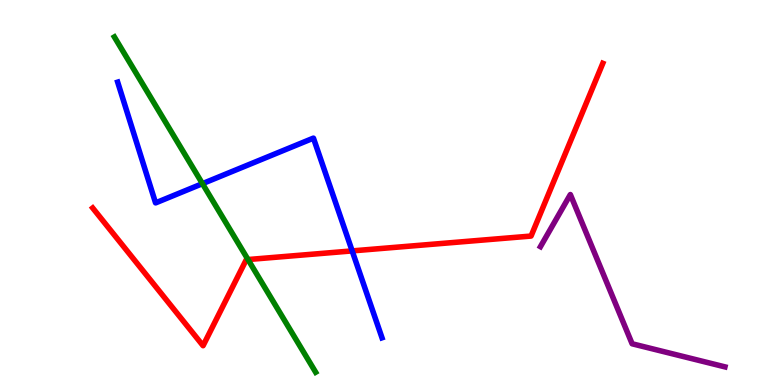[{'lines': ['blue', 'red'], 'intersections': [{'x': 4.54, 'y': 3.48}]}, {'lines': ['green', 'red'], 'intersections': [{'x': 3.2, 'y': 3.26}]}, {'lines': ['purple', 'red'], 'intersections': []}, {'lines': ['blue', 'green'], 'intersections': [{'x': 2.61, 'y': 5.23}]}, {'lines': ['blue', 'purple'], 'intersections': []}, {'lines': ['green', 'purple'], 'intersections': []}]